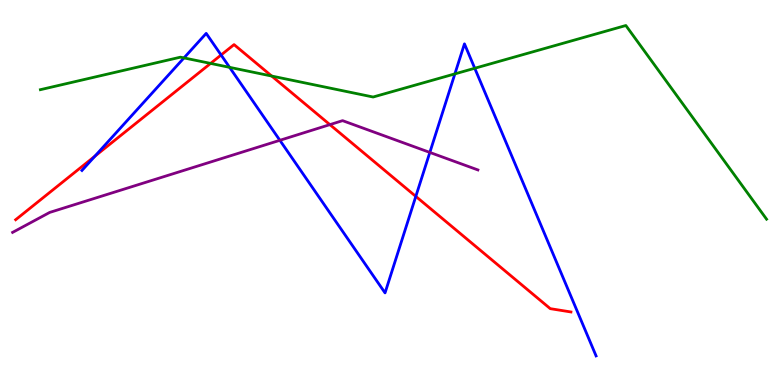[{'lines': ['blue', 'red'], 'intersections': [{'x': 1.22, 'y': 5.94}, {'x': 2.85, 'y': 8.57}, {'x': 5.37, 'y': 4.9}]}, {'lines': ['green', 'red'], 'intersections': [{'x': 2.72, 'y': 8.35}, {'x': 3.51, 'y': 8.02}]}, {'lines': ['purple', 'red'], 'intersections': [{'x': 4.26, 'y': 6.76}]}, {'lines': ['blue', 'green'], 'intersections': [{'x': 2.37, 'y': 8.5}, {'x': 2.96, 'y': 8.25}, {'x': 5.87, 'y': 8.08}, {'x': 6.13, 'y': 8.23}]}, {'lines': ['blue', 'purple'], 'intersections': [{'x': 3.61, 'y': 6.36}, {'x': 5.55, 'y': 6.04}]}, {'lines': ['green', 'purple'], 'intersections': []}]